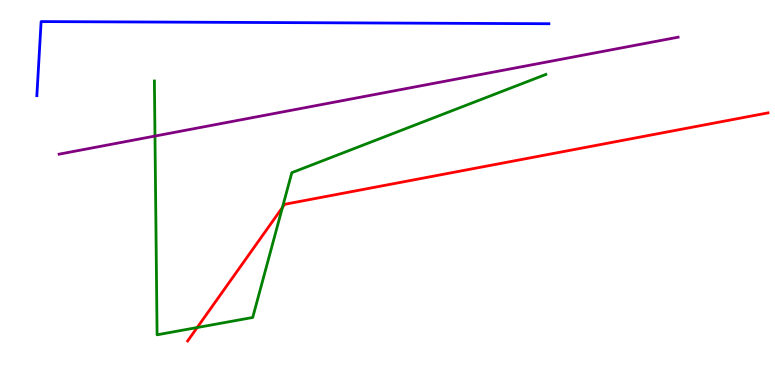[{'lines': ['blue', 'red'], 'intersections': []}, {'lines': ['green', 'red'], 'intersections': [{'x': 2.54, 'y': 1.49}, {'x': 3.64, 'y': 4.61}]}, {'lines': ['purple', 'red'], 'intersections': []}, {'lines': ['blue', 'green'], 'intersections': []}, {'lines': ['blue', 'purple'], 'intersections': []}, {'lines': ['green', 'purple'], 'intersections': [{'x': 2.0, 'y': 6.47}]}]